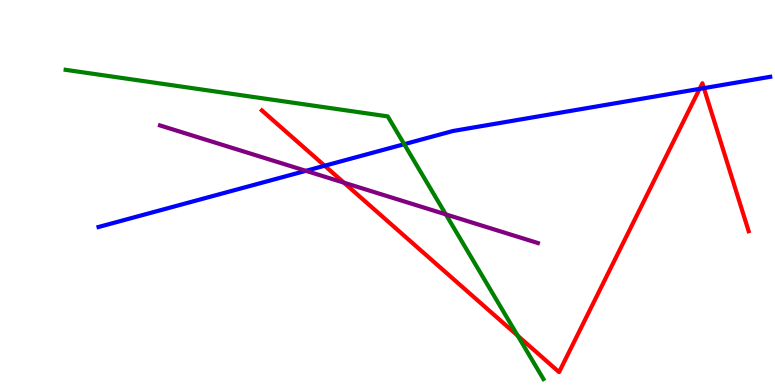[{'lines': ['blue', 'red'], 'intersections': [{'x': 4.19, 'y': 5.7}, {'x': 9.03, 'y': 7.69}, {'x': 9.08, 'y': 7.71}]}, {'lines': ['green', 'red'], 'intersections': [{'x': 6.68, 'y': 1.28}]}, {'lines': ['purple', 'red'], 'intersections': [{'x': 4.44, 'y': 5.26}]}, {'lines': ['blue', 'green'], 'intersections': [{'x': 5.22, 'y': 6.25}]}, {'lines': ['blue', 'purple'], 'intersections': [{'x': 3.95, 'y': 5.56}]}, {'lines': ['green', 'purple'], 'intersections': [{'x': 5.75, 'y': 4.43}]}]